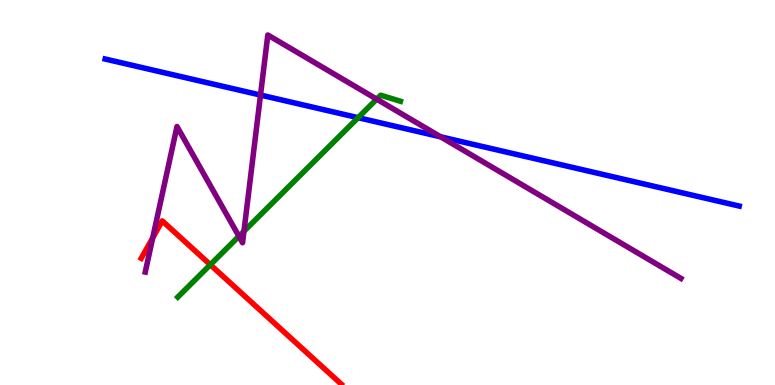[{'lines': ['blue', 'red'], 'intersections': []}, {'lines': ['green', 'red'], 'intersections': [{'x': 2.71, 'y': 3.12}]}, {'lines': ['purple', 'red'], 'intersections': [{'x': 1.97, 'y': 3.82}]}, {'lines': ['blue', 'green'], 'intersections': [{'x': 4.62, 'y': 6.94}]}, {'lines': ['blue', 'purple'], 'intersections': [{'x': 3.36, 'y': 7.53}, {'x': 5.69, 'y': 6.45}]}, {'lines': ['green', 'purple'], 'intersections': [{'x': 3.08, 'y': 3.86}, {'x': 3.15, 'y': 3.99}, {'x': 4.86, 'y': 7.42}]}]